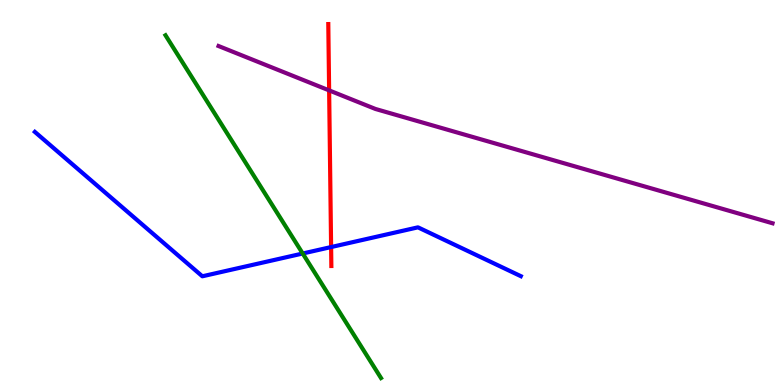[{'lines': ['blue', 'red'], 'intersections': [{'x': 4.27, 'y': 3.58}]}, {'lines': ['green', 'red'], 'intersections': []}, {'lines': ['purple', 'red'], 'intersections': [{'x': 4.25, 'y': 7.65}]}, {'lines': ['blue', 'green'], 'intersections': [{'x': 3.91, 'y': 3.42}]}, {'lines': ['blue', 'purple'], 'intersections': []}, {'lines': ['green', 'purple'], 'intersections': []}]